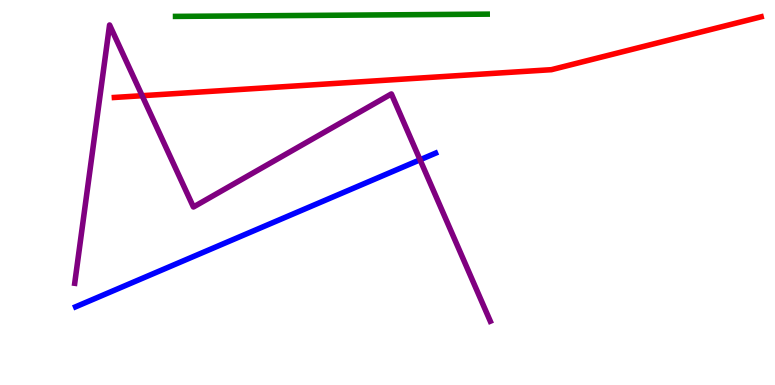[{'lines': ['blue', 'red'], 'intersections': []}, {'lines': ['green', 'red'], 'intersections': []}, {'lines': ['purple', 'red'], 'intersections': [{'x': 1.83, 'y': 7.51}]}, {'lines': ['blue', 'green'], 'intersections': []}, {'lines': ['blue', 'purple'], 'intersections': [{'x': 5.42, 'y': 5.85}]}, {'lines': ['green', 'purple'], 'intersections': []}]